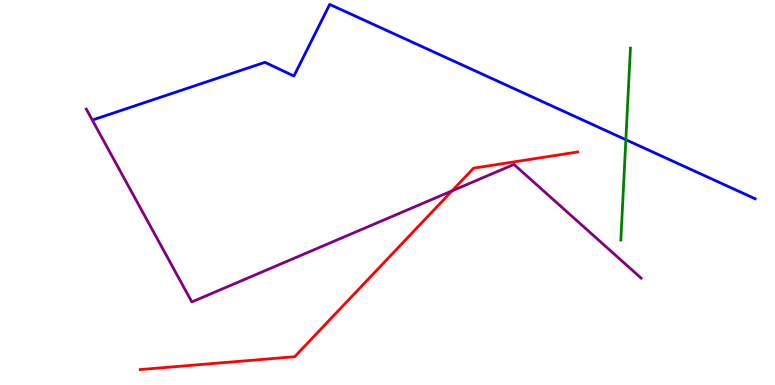[{'lines': ['blue', 'red'], 'intersections': []}, {'lines': ['green', 'red'], 'intersections': []}, {'lines': ['purple', 'red'], 'intersections': [{'x': 5.83, 'y': 5.04}]}, {'lines': ['blue', 'green'], 'intersections': [{'x': 8.08, 'y': 6.37}]}, {'lines': ['blue', 'purple'], 'intersections': []}, {'lines': ['green', 'purple'], 'intersections': []}]